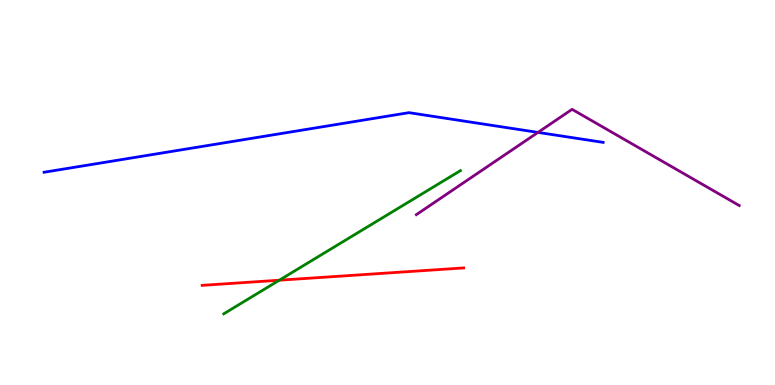[{'lines': ['blue', 'red'], 'intersections': []}, {'lines': ['green', 'red'], 'intersections': [{'x': 3.6, 'y': 2.72}]}, {'lines': ['purple', 'red'], 'intersections': []}, {'lines': ['blue', 'green'], 'intersections': []}, {'lines': ['blue', 'purple'], 'intersections': [{'x': 6.94, 'y': 6.56}]}, {'lines': ['green', 'purple'], 'intersections': []}]